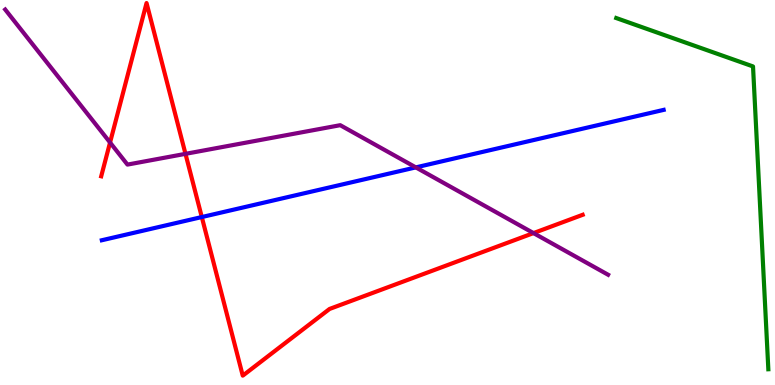[{'lines': ['blue', 'red'], 'intersections': [{'x': 2.6, 'y': 4.36}]}, {'lines': ['green', 'red'], 'intersections': []}, {'lines': ['purple', 'red'], 'intersections': [{'x': 1.42, 'y': 6.3}, {'x': 2.39, 'y': 6.0}, {'x': 6.88, 'y': 3.95}]}, {'lines': ['blue', 'green'], 'intersections': []}, {'lines': ['blue', 'purple'], 'intersections': [{'x': 5.37, 'y': 5.65}]}, {'lines': ['green', 'purple'], 'intersections': []}]